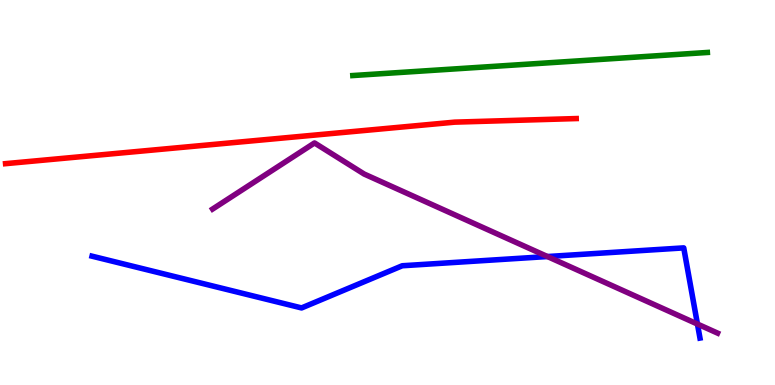[{'lines': ['blue', 'red'], 'intersections': []}, {'lines': ['green', 'red'], 'intersections': []}, {'lines': ['purple', 'red'], 'intersections': []}, {'lines': ['blue', 'green'], 'intersections': []}, {'lines': ['blue', 'purple'], 'intersections': [{'x': 7.06, 'y': 3.34}, {'x': 9.0, 'y': 1.58}]}, {'lines': ['green', 'purple'], 'intersections': []}]